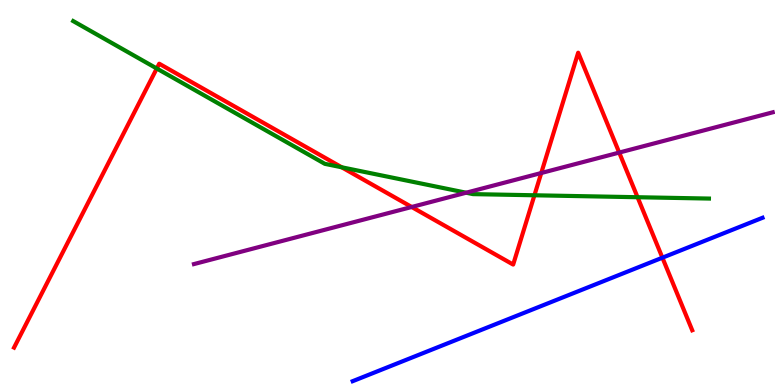[{'lines': ['blue', 'red'], 'intersections': [{'x': 8.55, 'y': 3.31}]}, {'lines': ['green', 'red'], 'intersections': [{'x': 2.02, 'y': 8.22}, {'x': 4.41, 'y': 5.65}, {'x': 6.9, 'y': 4.93}, {'x': 8.23, 'y': 4.88}]}, {'lines': ['purple', 'red'], 'intersections': [{'x': 5.31, 'y': 4.62}, {'x': 6.98, 'y': 5.51}, {'x': 7.99, 'y': 6.04}]}, {'lines': ['blue', 'green'], 'intersections': []}, {'lines': ['blue', 'purple'], 'intersections': []}, {'lines': ['green', 'purple'], 'intersections': [{'x': 6.01, 'y': 4.99}]}]